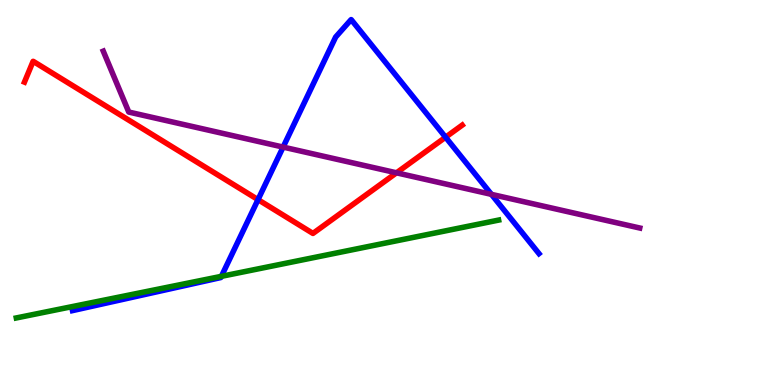[{'lines': ['blue', 'red'], 'intersections': [{'x': 3.33, 'y': 4.81}, {'x': 5.75, 'y': 6.44}]}, {'lines': ['green', 'red'], 'intersections': []}, {'lines': ['purple', 'red'], 'intersections': [{'x': 5.12, 'y': 5.51}]}, {'lines': ['blue', 'green'], 'intersections': [{'x': 2.86, 'y': 2.82}]}, {'lines': ['blue', 'purple'], 'intersections': [{'x': 3.65, 'y': 6.18}, {'x': 6.34, 'y': 4.95}]}, {'lines': ['green', 'purple'], 'intersections': []}]